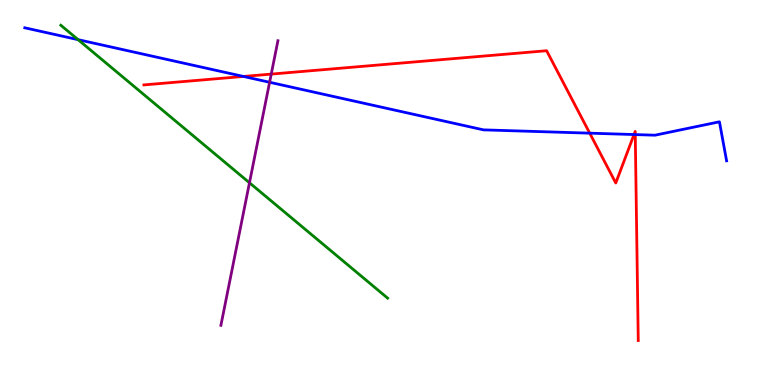[{'lines': ['blue', 'red'], 'intersections': [{'x': 3.14, 'y': 8.01}, {'x': 7.61, 'y': 6.54}, {'x': 8.18, 'y': 6.51}, {'x': 8.2, 'y': 6.5}]}, {'lines': ['green', 'red'], 'intersections': []}, {'lines': ['purple', 'red'], 'intersections': [{'x': 3.5, 'y': 8.08}]}, {'lines': ['blue', 'green'], 'intersections': [{'x': 1.01, 'y': 8.97}]}, {'lines': ['blue', 'purple'], 'intersections': [{'x': 3.48, 'y': 7.86}]}, {'lines': ['green', 'purple'], 'intersections': [{'x': 3.22, 'y': 5.25}]}]